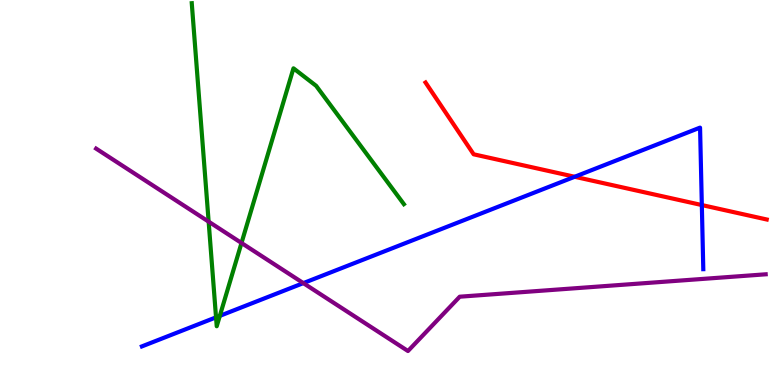[{'lines': ['blue', 'red'], 'intersections': [{'x': 7.42, 'y': 5.41}, {'x': 9.06, 'y': 4.67}]}, {'lines': ['green', 'red'], 'intersections': []}, {'lines': ['purple', 'red'], 'intersections': []}, {'lines': ['blue', 'green'], 'intersections': [{'x': 2.79, 'y': 1.76}, {'x': 2.84, 'y': 1.8}]}, {'lines': ['blue', 'purple'], 'intersections': [{'x': 3.91, 'y': 2.65}]}, {'lines': ['green', 'purple'], 'intersections': [{'x': 2.69, 'y': 4.24}, {'x': 3.12, 'y': 3.69}]}]